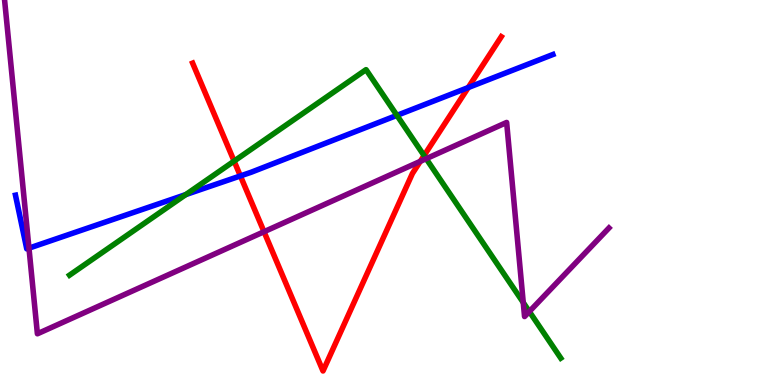[{'lines': ['blue', 'red'], 'intersections': [{'x': 3.1, 'y': 5.43}, {'x': 6.04, 'y': 7.73}]}, {'lines': ['green', 'red'], 'intersections': [{'x': 3.02, 'y': 5.82}, {'x': 5.47, 'y': 5.96}]}, {'lines': ['purple', 'red'], 'intersections': [{'x': 3.41, 'y': 3.98}, {'x': 5.42, 'y': 5.81}]}, {'lines': ['blue', 'green'], 'intersections': [{'x': 2.4, 'y': 4.95}, {'x': 5.12, 'y': 7.0}]}, {'lines': ['blue', 'purple'], 'intersections': [{'x': 0.374, 'y': 3.55}]}, {'lines': ['green', 'purple'], 'intersections': [{'x': 5.5, 'y': 5.88}, {'x': 6.75, 'y': 2.14}, {'x': 6.83, 'y': 1.91}]}]